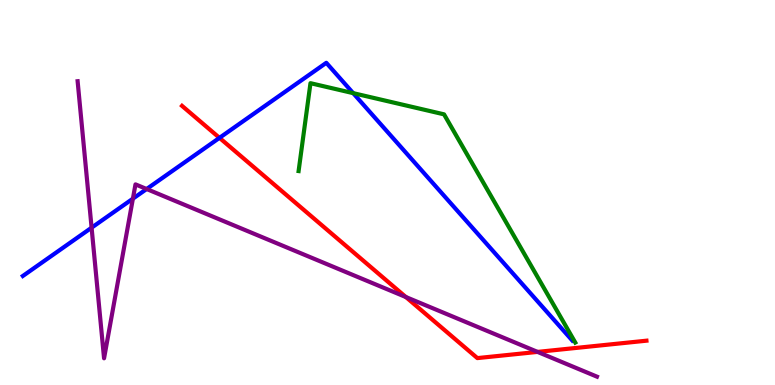[{'lines': ['blue', 'red'], 'intersections': [{'x': 2.83, 'y': 6.42}]}, {'lines': ['green', 'red'], 'intersections': []}, {'lines': ['purple', 'red'], 'intersections': [{'x': 5.24, 'y': 2.28}, {'x': 6.94, 'y': 0.86}]}, {'lines': ['blue', 'green'], 'intersections': [{'x': 4.56, 'y': 7.58}]}, {'lines': ['blue', 'purple'], 'intersections': [{'x': 1.18, 'y': 4.09}, {'x': 1.71, 'y': 4.84}, {'x': 1.89, 'y': 5.09}]}, {'lines': ['green', 'purple'], 'intersections': []}]